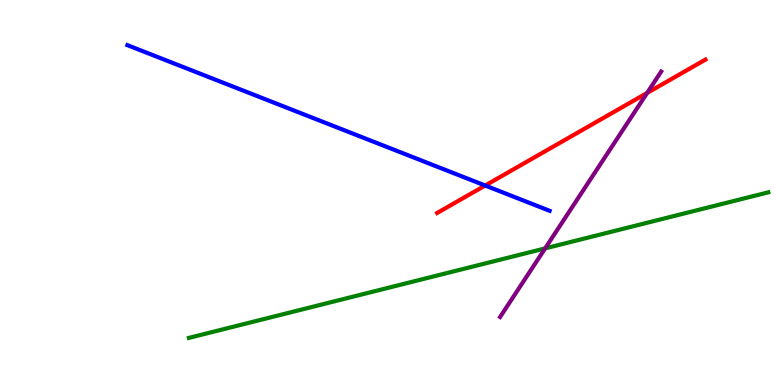[{'lines': ['blue', 'red'], 'intersections': [{'x': 6.26, 'y': 5.18}]}, {'lines': ['green', 'red'], 'intersections': []}, {'lines': ['purple', 'red'], 'intersections': [{'x': 8.35, 'y': 7.59}]}, {'lines': ['blue', 'green'], 'intersections': []}, {'lines': ['blue', 'purple'], 'intersections': []}, {'lines': ['green', 'purple'], 'intersections': [{'x': 7.03, 'y': 3.55}]}]